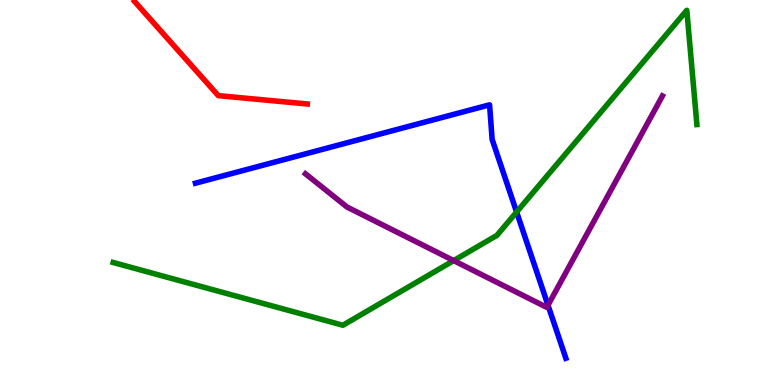[{'lines': ['blue', 'red'], 'intersections': []}, {'lines': ['green', 'red'], 'intersections': []}, {'lines': ['purple', 'red'], 'intersections': []}, {'lines': ['blue', 'green'], 'intersections': [{'x': 6.67, 'y': 4.49}]}, {'lines': ['blue', 'purple'], 'intersections': [{'x': 7.07, 'y': 2.07}]}, {'lines': ['green', 'purple'], 'intersections': [{'x': 5.85, 'y': 3.23}]}]